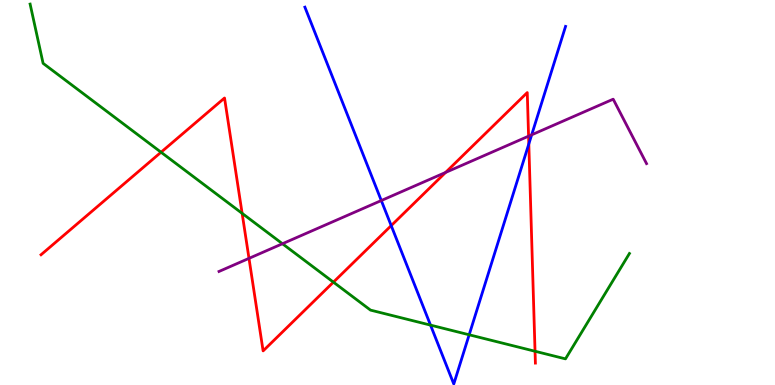[{'lines': ['blue', 'red'], 'intersections': [{'x': 5.05, 'y': 4.14}, {'x': 6.82, 'y': 6.26}]}, {'lines': ['green', 'red'], 'intersections': [{'x': 2.08, 'y': 6.05}, {'x': 3.12, 'y': 4.46}, {'x': 4.3, 'y': 2.67}, {'x': 6.9, 'y': 0.877}]}, {'lines': ['purple', 'red'], 'intersections': [{'x': 3.21, 'y': 3.29}, {'x': 5.75, 'y': 5.52}, {'x': 6.82, 'y': 6.46}]}, {'lines': ['blue', 'green'], 'intersections': [{'x': 5.56, 'y': 1.56}, {'x': 6.05, 'y': 1.3}]}, {'lines': ['blue', 'purple'], 'intersections': [{'x': 4.92, 'y': 4.79}, {'x': 6.86, 'y': 6.5}]}, {'lines': ['green', 'purple'], 'intersections': [{'x': 3.64, 'y': 3.67}]}]